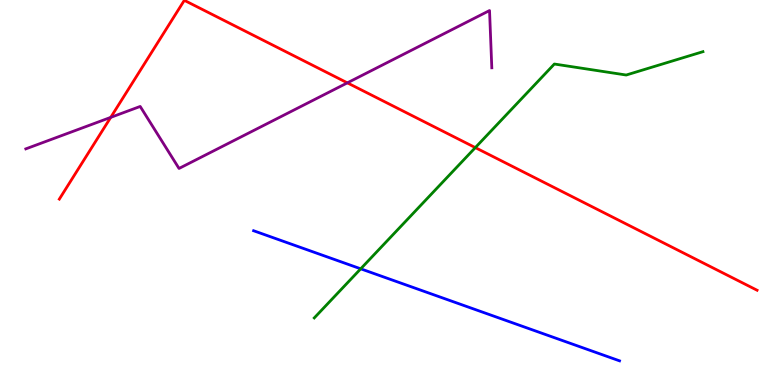[{'lines': ['blue', 'red'], 'intersections': []}, {'lines': ['green', 'red'], 'intersections': [{'x': 6.13, 'y': 6.17}]}, {'lines': ['purple', 'red'], 'intersections': [{'x': 1.43, 'y': 6.95}, {'x': 4.48, 'y': 7.85}]}, {'lines': ['blue', 'green'], 'intersections': [{'x': 4.65, 'y': 3.02}]}, {'lines': ['blue', 'purple'], 'intersections': []}, {'lines': ['green', 'purple'], 'intersections': []}]